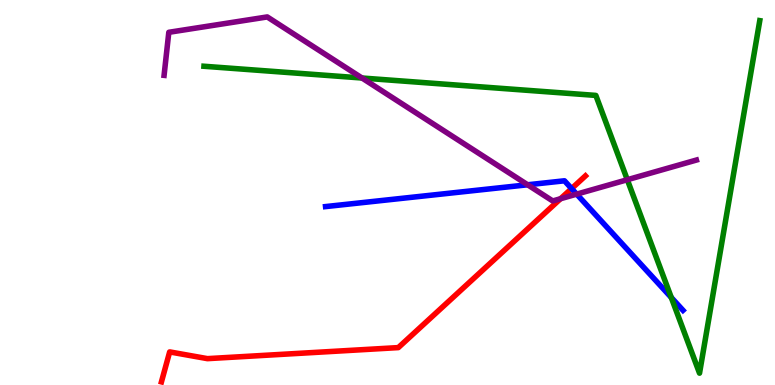[{'lines': ['blue', 'red'], 'intersections': [{'x': 7.38, 'y': 5.1}]}, {'lines': ['green', 'red'], 'intersections': []}, {'lines': ['purple', 'red'], 'intersections': [{'x': 7.23, 'y': 4.84}]}, {'lines': ['blue', 'green'], 'intersections': [{'x': 8.66, 'y': 2.27}]}, {'lines': ['blue', 'purple'], 'intersections': [{'x': 6.81, 'y': 5.2}, {'x': 7.44, 'y': 4.96}]}, {'lines': ['green', 'purple'], 'intersections': [{'x': 4.67, 'y': 7.97}, {'x': 8.09, 'y': 5.33}]}]